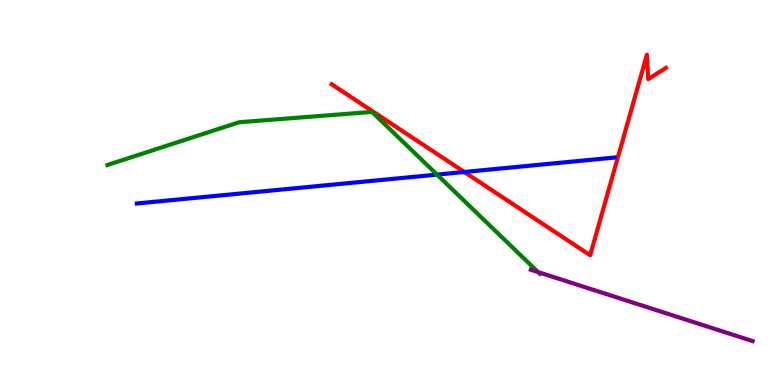[{'lines': ['blue', 'red'], 'intersections': [{'x': 5.99, 'y': 5.53}]}, {'lines': ['green', 'red'], 'intersections': []}, {'lines': ['purple', 'red'], 'intersections': []}, {'lines': ['blue', 'green'], 'intersections': [{'x': 5.64, 'y': 5.46}]}, {'lines': ['blue', 'purple'], 'intersections': []}, {'lines': ['green', 'purple'], 'intersections': [{'x': 6.94, 'y': 2.93}]}]